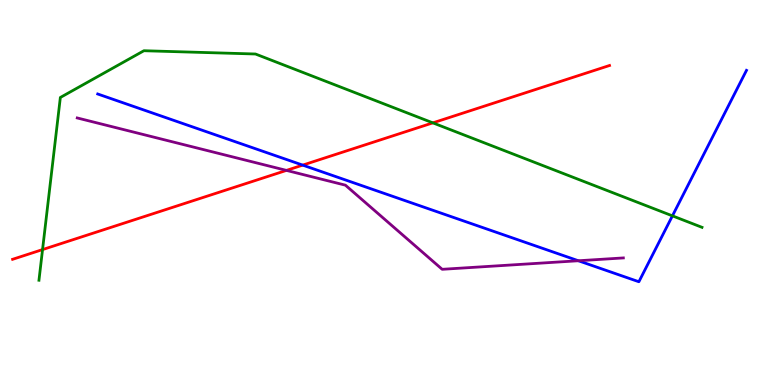[{'lines': ['blue', 'red'], 'intersections': [{'x': 3.91, 'y': 5.71}]}, {'lines': ['green', 'red'], 'intersections': [{'x': 0.549, 'y': 3.52}, {'x': 5.59, 'y': 6.81}]}, {'lines': ['purple', 'red'], 'intersections': [{'x': 3.7, 'y': 5.57}]}, {'lines': ['blue', 'green'], 'intersections': [{'x': 8.68, 'y': 4.39}]}, {'lines': ['blue', 'purple'], 'intersections': [{'x': 7.46, 'y': 3.23}]}, {'lines': ['green', 'purple'], 'intersections': []}]